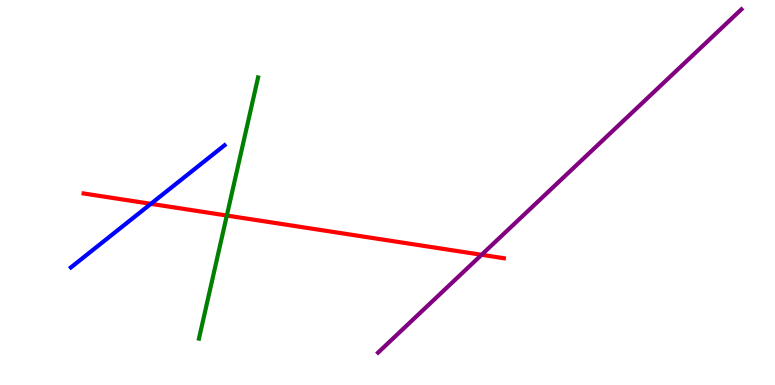[{'lines': ['blue', 'red'], 'intersections': [{'x': 1.95, 'y': 4.71}]}, {'lines': ['green', 'red'], 'intersections': [{'x': 2.93, 'y': 4.4}]}, {'lines': ['purple', 'red'], 'intersections': [{'x': 6.21, 'y': 3.38}]}, {'lines': ['blue', 'green'], 'intersections': []}, {'lines': ['blue', 'purple'], 'intersections': []}, {'lines': ['green', 'purple'], 'intersections': []}]